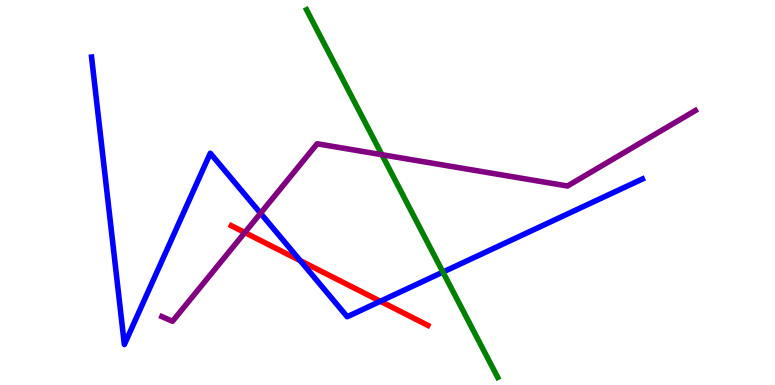[{'lines': ['blue', 'red'], 'intersections': [{'x': 3.87, 'y': 3.23}, {'x': 4.91, 'y': 2.17}]}, {'lines': ['green', 'red'], 'intersections': []}, {'lines': ['purple', 'red'], 'intersections': [{'x': 3.16, 'y': 3.96}]}, {'lines': ['blue', 'green'], 'intersections': [{'x': 5.72, 'y': 2.93}]}, {'lines': ['blue', 'purple'], 'intersections': [{'x': 3.36, 'y': 4.46}]}, {'lines': ['green', 'purple'], 'intersections': [{'x': 4.93, 'y': 5.98}]}]